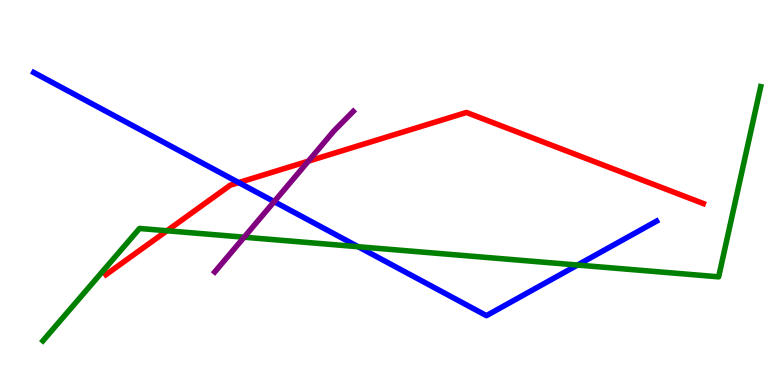[{'lines': ['blue', 'red'], 'intersections': [{'x': 3.08, 'y': 5.26}]}, {'lines': ['green', 'red'], 'intersections': [{'x': 2.15, 'y': 4.01}]}, {'lines': ['purple', 'red'], 'intersections': [{'x': 3.98, 'y': 5.81}]}, {'lines': ['blue', 'green'], 'intersections': [{'x': 4.62, 'y': 3.59}, {'x': 7.45, 'y': 3.12}]}, {'lines': ['blue', 'purple'], 'intersections': [{'x': 3.54, 'y': 4.76}]}, {'lines': ['green', 'purple'], 'intersections': [{'x': 3.15, 'y': 3.84}]}]